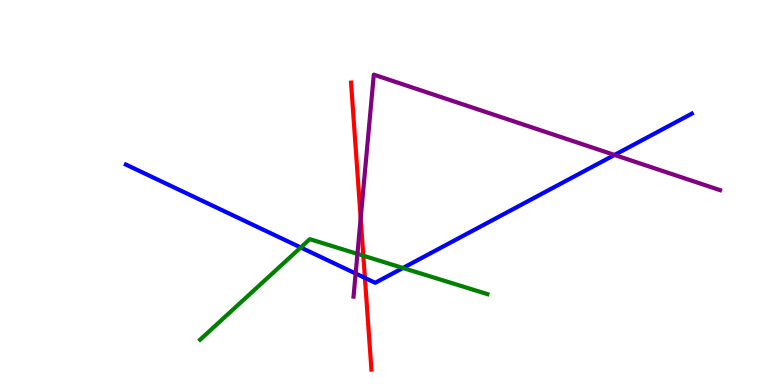[{'lines': ['blue', 'red'], 'intersections': [{'x': 4.71, 'y': 2.78}]}, {'lines': ['green', 'red'], 'intersections': [{'x': 4.69, 'y': 3.36}]}, {'lines': ['purple', 'red'], 'intersections': [{'x': 4.65, 'y': 4.33}]}, {'lines': ['blue', 'green'], 'intersections': [{'x': 3.88, 'y': 3.57}, {'x': 5.2, 'y': 3.04}]}, {'lines': ['blue', 'purple'], 'intersections': [{'x': 4.59, 'y': 2.9}, {'x': 7.93, 'y': 5.98}]}, {'lines': ['green', 'purple'], 'intersections': [{'x': 4.61, 'y': 3.41}]}]